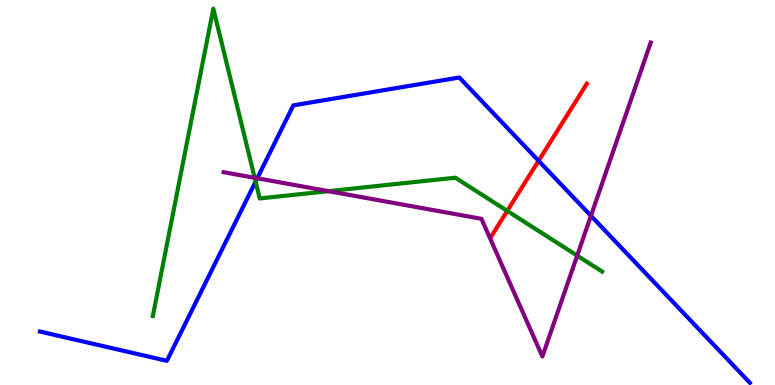[{'lines': ['blue', 'red'], 'intersections': [{'x': 6.95, 'y': 5.82}]}, {'lines': ['green', 'red'], 'intersections': [{'x': 6.55, 'y': 4.52}]}, {'lines': ['purple', 'red'], 'intersections': []}, {'lines': ['blue', 'green'], 'intersections': [{'x': 3.3, 'y': 5.28}]}, {'lines': ['blue', 'purple'], 'intersections': [{'x': 3.32, 'y': 5.37}, {'x': 7.63, 'y': 4.39}]}, {'lines': ['green', 'purple'], 'intersections': [{'x': 3.29, 'y': 5.38}, {'x': 4.24, 'y': 5.03}, {'x': 7.45, 'y': 3.36}]}]